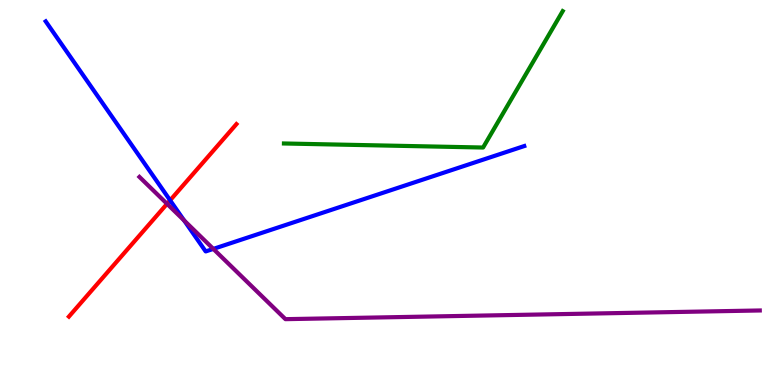[{'lines': ['blue', 'red'], 'intersections': [{'x': 2.2, 'y': 4.8}]}, {'lines': ['green', 'red'], 'intersections': []}, {'lines': ['purple', 'red'], 'intersections': [{'x': 2.16, 'y': 4.71}]}, {'lines': ['blue', 'green'], 'intersections': []}, {'lines': ['blue', 'purple'], 'intersections': [{'x': 2.38, 'y': 4.27}, {'x': 2.75, 'y': 3.53}]}, {'lines': ['green', 'purple'], 'intersections': []}]